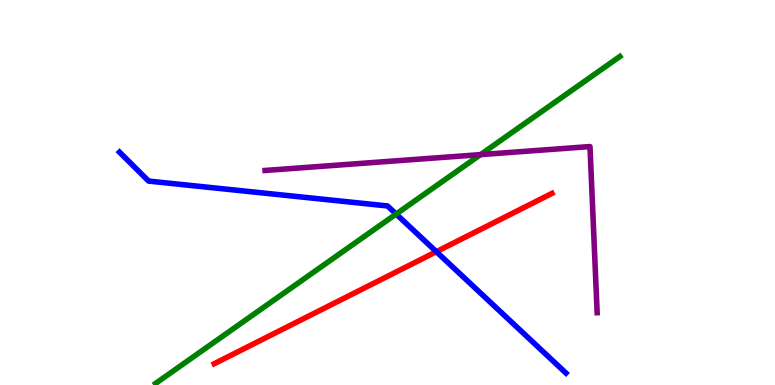[{'lines': ['blue', 'red'], 'intersections': [{'x': 5.63, 'y': 3.46}]}, {'lines': ['green', 'red'], 'intersections': []}, {'lines': ['purple', 'red'], 'intersections': []}, {'lines': ['blue', 'green'], 'intersections': [{'x': 5.11, 'y': 4.44}]}, {'lines': ['blue', 'purple'], 'intersections': []}, {'lines': ['green', 'purple'], 'intersections': [{'x': 6.2, 'y': 5.98}]}]